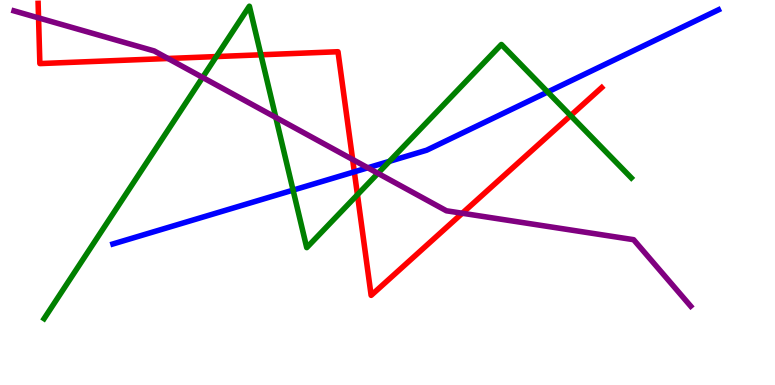[{'lines': ['blue', 'red'], 'intersections': [{'x': 4.57, 'y': 5.54}]}, {'lines': ['green', 'red'], 'intersections': [{'x': 2.79, 'y': 8.53}, {'x': 3.37, 'y': 8.58}, {'x': 4.61, 'y': 4.94}, {'x': 7.36, 'y': 7.0}]}, {'lines': ['purple', 'red'], 'intersections': [{'x': 0.497, 'y': 9.54}, {'x': 2.17, 'y': 8.48}, {'x': 4.55, 'y': 5.86}, {'x': 5.96, 'y': 4.46}]}, {'lines': ['blue', 'green'], 'intersections': [{'x': 3.78, 'y': 5.06}, {'x': 5.02, 'y': 5.81}, {'x': 7.07, 'y': 7.61}]}, {'lines': ['blue', 'purple'], 'intersections': [{'x': 4.75, 'y': 5.64}]}, {'lines': ['green', 'purple'], 'intersections': [{'x': 2.61, 'y': 7.99}, {'x': 3.56, 'y': 6.95}, {'x': 4.88, 'y': 5.5}]}]